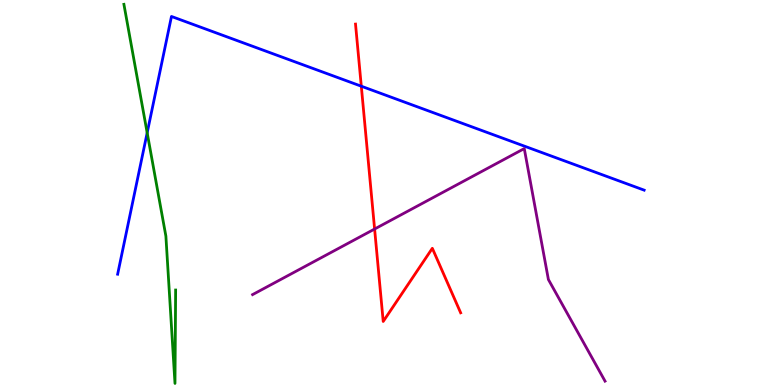[{'lines': ['blue', 'red'], 'intersections': [{'x': 4.66, 'y': 7.76}]}, {'lines': ['green', 'red'], 'intersections': []}, {'lines': ['purple', 'red'], 'intersections': [{'x': 4.83, 'y': 4.05}]}, {'lines': ['blue', 'green'], 'intersections': [{'x': 1.9, 'y': 6.55}]}, {'lines': ['blue', 'purple'], 'intersections': []}, {'lines': ['green', 'purple'], 'intersections': []}]